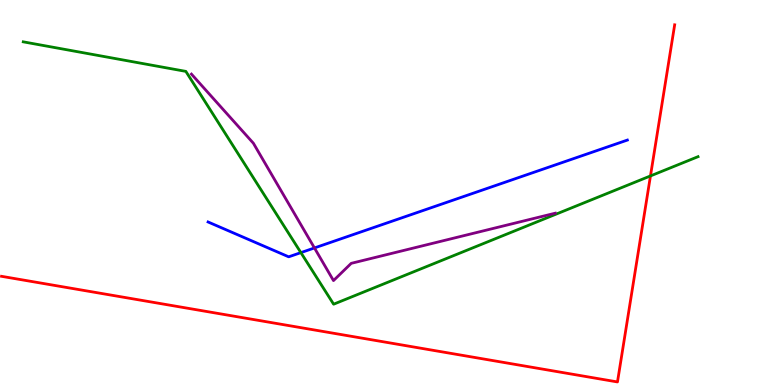[{'lines': ['blue', 'red'], 'intersections': []}, {'lines': ['green', 'red'], 'intersections': [{'x': 8.39, 'y': 5.43}]}, {'lines': ['purple', 'red'], 'intersections': []}, {'lines': ['blue', 'green'], 'intersections': [{'x': 3.88, 'y': 3.44}]}, {'lines': ['blue', 'purple'], 'intersections': [{'x': 4.06, 'y': 3.56}]}, {'lines': ['green', 'purple'], 'intersections': []}]